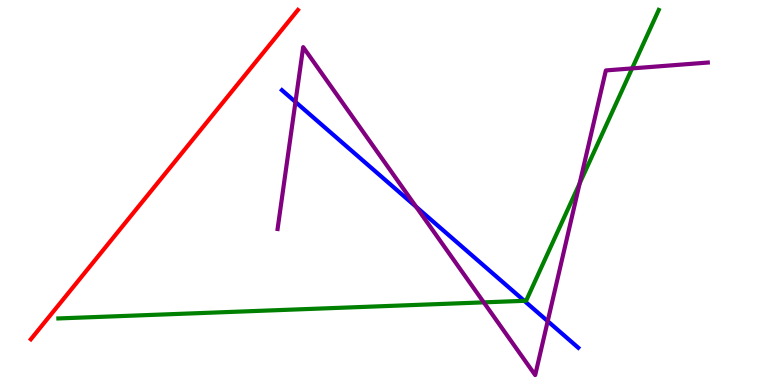[{'lines': ['blue', 'red'], 'intersections': []}, {'lines': ['green', 'red'], 'intersections': []}, {'lines': ['purple', 'red'], 'intersections': []}, {'lines': ['blue', 'green'], 'intersections': [{'x': 6.77, 'y': 2.19}]}, {'lines': ['blue', 'purple'], 'intersections': [{'x': 3.81, 'y': 7.35}, {'x': 5.37, 'y': 4.63}, {'x': 7.07, 'y': 1.66}]}, {'lines': ['green', 'purple'], 'intersections': [{'x': 6.24, 'y': 2.15}, {'x': 7.48, 'y': 5.24}, {'x': 8.16, 'y': 8.22}]}]